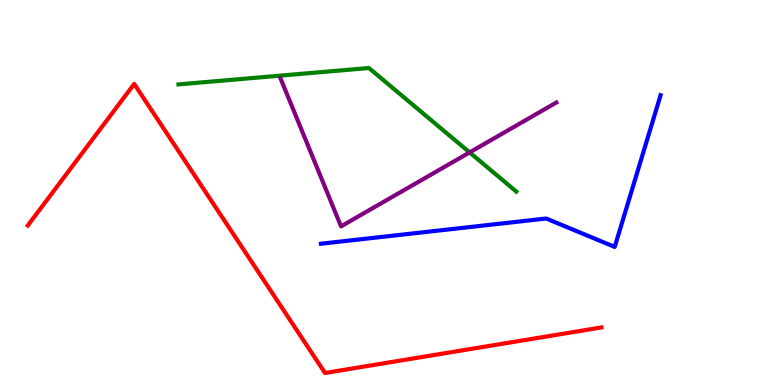[{'lines': ['blue', 'red'], 'intersections': []}, {'lines': ['green', 'red'], 'intersections': []}, {'lines': ['purple', 'red'], 'intersections': []}, {'lines': ['blue', 'green'], 'intersections': []}, {'lines': ['blue', 'purple'], 'intersections': []}, {'lines': ['green', 'purple'], 'intersections': [{'x': 6.06, 'y': 6.04}]}]